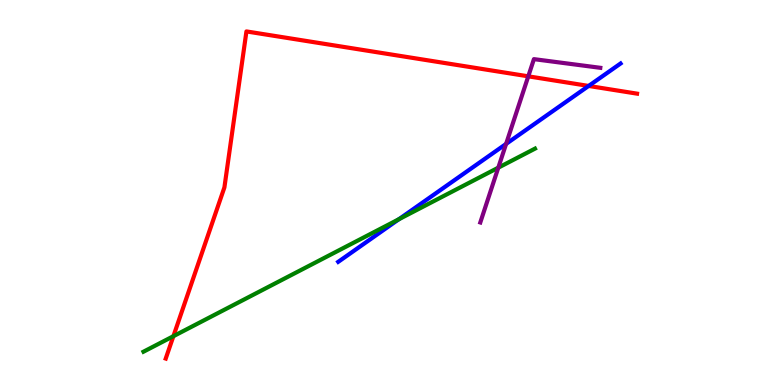[{'lines': ['blue', 'red'], 'intersections': [{'x': 7.6, 'y': 7.77}]}, {'lines': ['green', 'red'], 'intersections': [{'x': 2.24, 'y': 1.27}]}, {'lines': ['purple', 'red'], 'intersections': [{'x': 6.82, 'y': 8.02}]}, {'lines': ['blue', 'green'], 'intersections': [{'x': 5.15, 'y': 4.3}]}, {'lines': ['blue', 'purple'], 'intersections': [{'x': 6.53, 'y': 6.26}]}, {'lines': ['green', 'purple'], 'intersections': [{'x': 6.43, 'y': 5.64}]}]